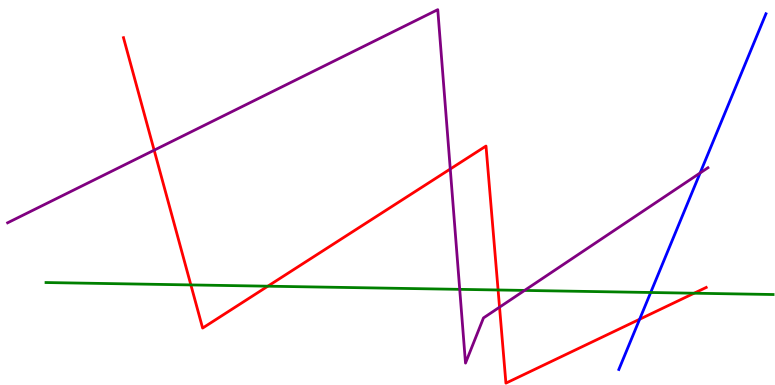[{'lines': ['blue', 'red'], 'intersections': [{'x': 8.25, 'y': 1.71}]}, {'lines': ['green', 'red'], 'intersections': [{'x': 2.46, 'y': 2.6}, {'x': 3.46, 'y': 2.57}, {'x': 6.43, 'y': 2.47}, {'x': 8.96, 'y': 2.38}]}, {'lines': ['purple', 'red'], 'intersections': [{'x': 1.99, 'y': 6.1}, {'x': 5.81, 'y': 5.61}, {'x': 6.45, 'y': 2.02}]}, {'lines': ['blue', 'green'], 'intersections': [{'x': 8.4, 'y': 2.4}]}, {'lines': ['blue', 'purple'], 'intersections': [{'x': 9.03, 'y': 5.51}]}, {'lines': ['green', 'purple'], 'intersections': [{'x': 5.93, 'y': 2.48}, {'x': 6.77, 'y': 2.46}]}]